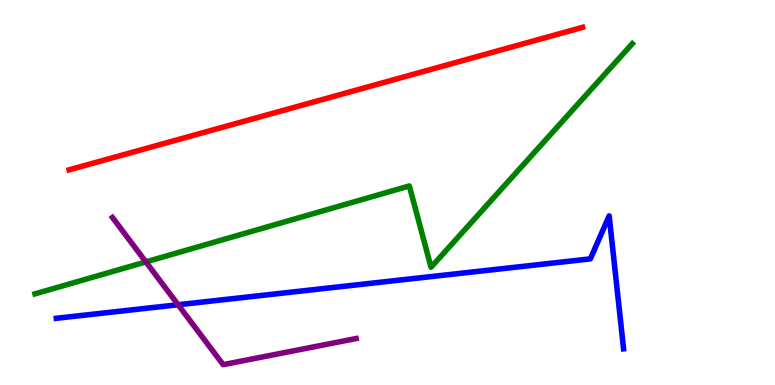[{'lines': ['blue', 'red'], 'intersections': []}, {'lines': ['green', 'red'], 'intersections': []}, {'lines': ['purple', 'red'], 'intersections': []}, {'lines': ['blue', 'green'], 'intersections': []}, {'lines': ['blue', 'purple'], 'intersections': [{'x': 2.3, 'y': 2.08}]}, {'lines': ['green', 'purple'], 'intersections': [{'x': 1.88, 'y': 3.2}]}]